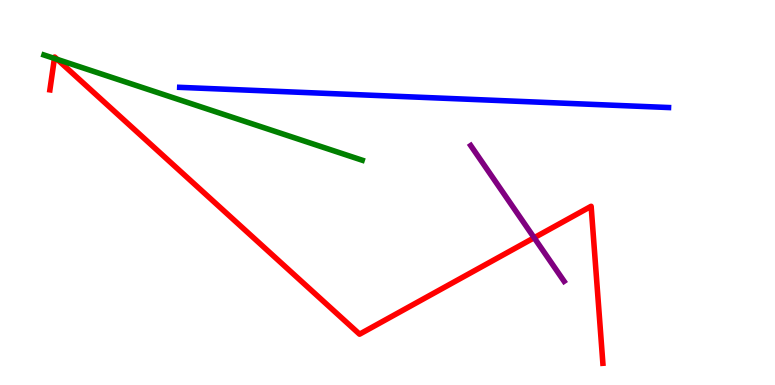[{'lines': ['blue', 'red'], 'intersections': []}, {'lines': ['green', 'red'], 'intersections': [{'x': 0.702, 'y': 8.48}, {'x': 0.738, 'y': 8.46}]}, {'lines': ['purple', 'red'], 'intersections': [{'x': 6.89, 'y': 3.82}]}, {'lines': ['blue', 'green'], 'intersections': []}, {'lines': ['blue', 'purple'], 'intersections': []}, {'lines': ['green', 'purple'], 'intersections': []}]